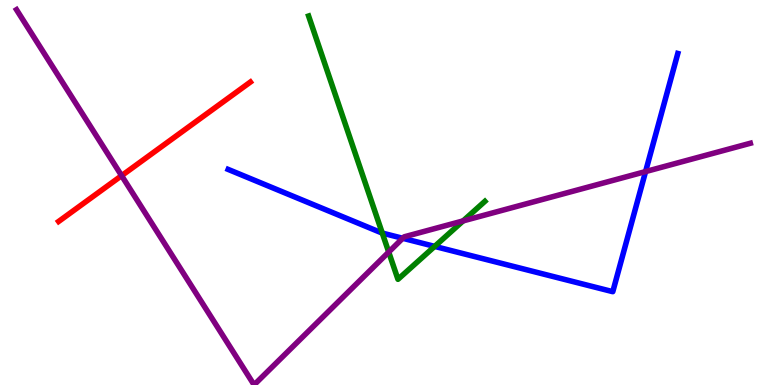[{'lines': ['blue', 'red'], 'intersections': []}, {'lines': ['green', 'red'], 'intersections': []}, {'lines': ['purple', 'red'], 'intersections': [{'x': 1.57, 'y': 5.44}]}, {'lines': ['blue', 'green'], 'intersections': [{'x': 4.93, 'y': 3.95}, {'x': 5.61, 'y': 3.6}]}, {'lines': ['blue', 'purple'], 'intersections': [{'x': 5.2, 'y': 3.81}, {'x': 8.33, 'y': 5.54}]}, {'lines': ['green', 'purple'], 'intersections': [{'x': 5.02, 'y': 3.45}, {'x': 5.98, 'y': 4.26}]}]